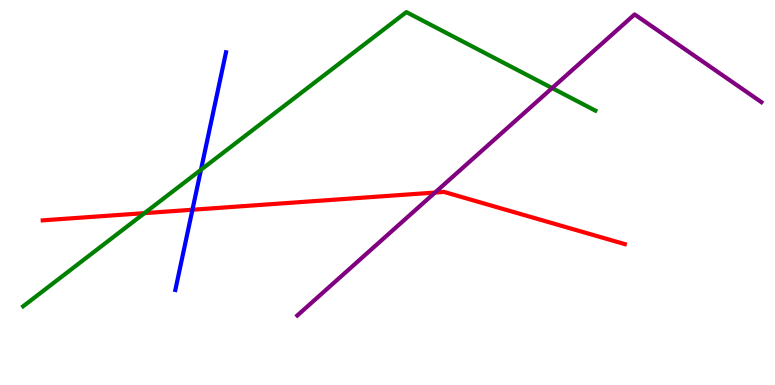[{'lines': ['blue', 'red'], 'intersections': [{'x': 2.48, 'y': 4.55}]}, {'lines': ['green', 'red'], 'intersections': [{'x': 1.86, 'y': 4.46}]}, {'lines': ['purple', 'red'], 'intersections': [{'x': 5.61, 'y': 5.0}]}, {'lines': ['blue', 'green'], 'intersections': [{'x': 2.59, 'y': 5.59}]}, {'lines': ['blue', 'purple'], 'intersections': []}, {'lines': ['green', 'purple'], 'intersections': [{'x': 7.12, 'y': 7.71}]}]